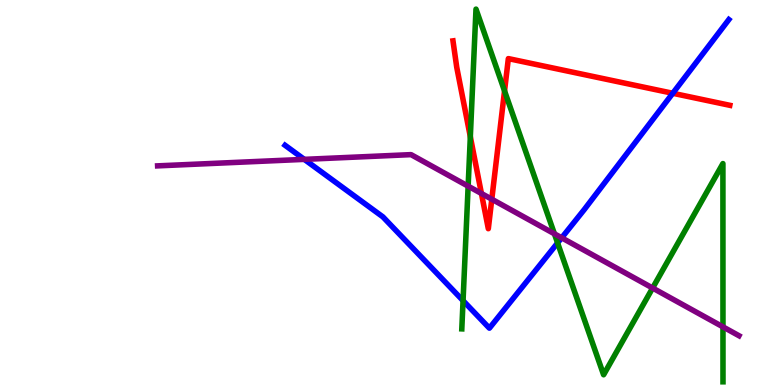[{'lines': ['blue', 'red'], 'intersections': [{'x': 8.68, 'y': 7.58}]}, {'lines': ['green', 'red'], 'intersections': [{'x': 6.07, 'y': 6.45}, {'x': 6.51, 'y': 7.64}]}, {'lines': ['purple', 'red'], 'intersections': [{'x': 6.21, 'y': 4.97}, {'x': 6.35, 'y': 4.83}]}, {'lines': ['blue', 'green'], 'intersections': [{'x': 5.97, 'y': 2.19}, {'x': 7.19, 'y': 3.69}]}, {'lines': ['blue', 'purple'], 'intersections': [{'x': 3.93, 'y': 5.86}, {'x': 7.25, 'y': 3.82}]}, {'lines': ['green', 'purple'], 'intersections': [{'x': 6.04, 'y': 5.16}, {'x': 7.15, 'y': 3.93}, {'x': 8.42, 'y': 2.52}, {'x': 9.33, 'y': 1.51}]}]